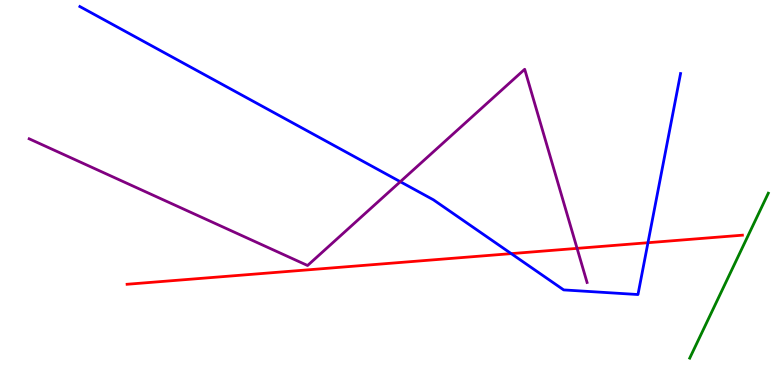[{'lines': ['blue', 'red'], 'intersections': [{'x': 6.6, 'y': 3.41}, {'x': 8.36, 'y': 3.7}]}, {'lines': ['green', 'red'], 'intersections': []}, {'lines': ['purple', 'red'], 'intersections': [{'x': 7.45, 'y': 3.55}]}, {'lines': ['blue', 'green'], 'intersections': []}, {'lines': ['blue', 'purple'], 'intersections': [{'x': 5.17, 'y': 5.28}]}, {'lines': ['green', 'purple'], 'intersections': []}]